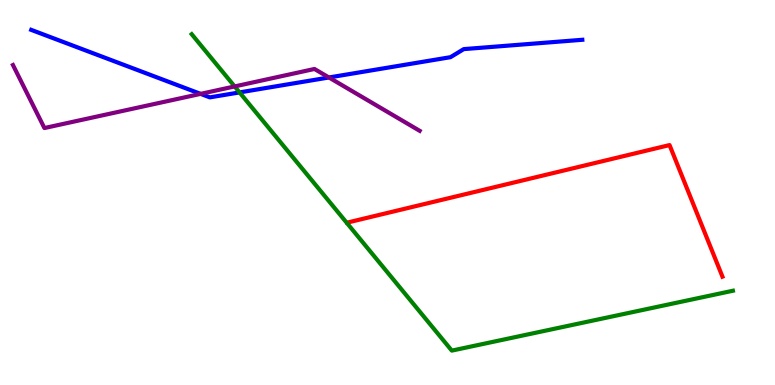[{'lines': ['blue', 'red'], 'intersections': []}, {'lines': ['green', 'red'], 'intersections': []}, {'lines': ['purple', 'red'], 'intersections': []}, {'lines': ['blue', 'green'], 'intersections': [{'x': 3.09, 'y': 7.6}]}, {'lines': ['blue', 'purple'], 'intersections': [{'x': 2.59, 'y': 7.56}, {'x': 4.24, 'y': 7.99}]}, {'lines': ['green', 'purple'], 'intersections': [{'x': 3.03, 'y': 7.76}]}]